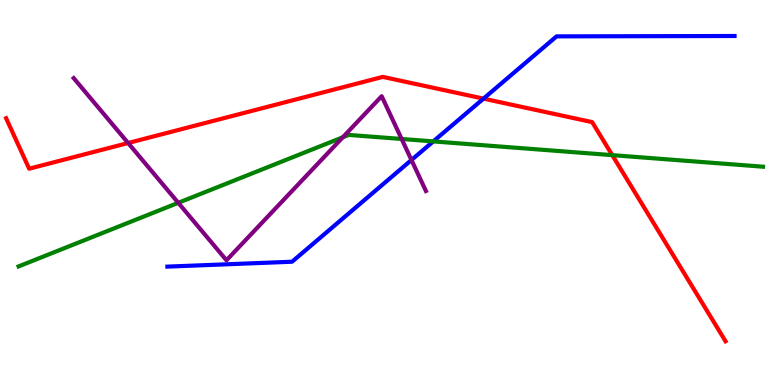[{'lines': ['blue', 'red'], 'intersections': [{'x': 6.24, 'y': 7.44}]}, {'lines': ['green', 'red'], 'intersections': [{'x': 7.9, 'y': 5.97}]}, {'lines': ['purple', 'red'], 'intersections': [{'x': 1.65, 'y': 6.29}]}, {'lines': ['blue', 'green'], 'intersections': [{'x': 5.59, 'y': 6.33}]}, {'lines': ['blue', 'purple'], 'intersections': [{'x': 5.31, 'y': 5.84}]}, {'lines': ['green', 'purple'], 'intersections': [{'x': 2.3, 'y': 4.73}, {'x': 4.42, 'y': 6.43}, {'x': 5.18, 'y': 6.39}]}]